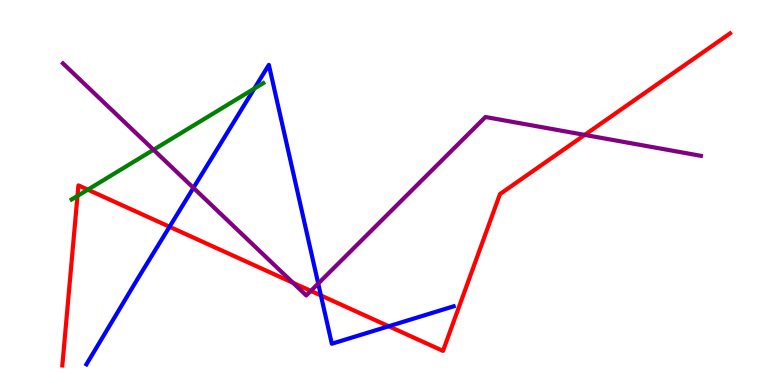[{'lines': ['blue', 'red'], 'intersections': [{'x': 2.19, 'y': 4.11}, {'x': 4.14, 'y': 2.33}, {'x': 5.02, 'y': 1.53}]}, {'lines': ['green', 'red'], 'intersections': [{'x': 1.0, 'y': 4.91}, {'x': 1.13, 'y': 5.07}]}, {'lines': ['purple', 'red'], 'intersections': [{'x': 3.78, 'y': 2.65}, {'x': 4.01, 'y': 2.44}, {'x': 7.54, 'y': 6.5}]}, {'lines': ['blue', 'green'], 'intersections': [{'x': 3.28, 'y': 7.7}]}, {'lines': ['blue', 'purple'], 'intersections': [{'x': 2.5, 'y': 5.12}, {'x': 4.11, 'y': 2.64}]}, {'lines': ['green', 'purple'], 'intersections': [{'x': 1.98, 'y': 6.11}]}]